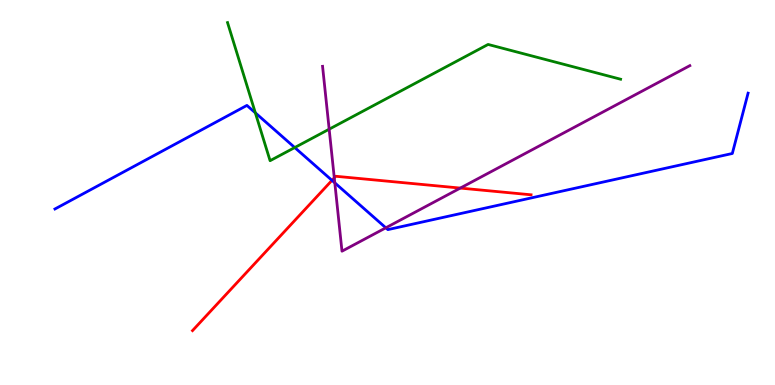[{'lines': ['blue', 'red'], 'intersections': [{'x': 4.28, 'y': 5.32}]}, {'lines': ['green', 'red'], 'intersections': []}, {'lines': ['purple', 'red'], 'intersections': [{'x': 4.31, 'y': 5.38}, {'x': 5.94, 'y': 5.11}]}, {'lines': ['blue', 'green'], 'intersections': [{'x': 3.29, 'y': 7.07}, {'x': 3.8, 'y': 6.17}]}, {'lines': ['blue', 'purple'], 'intersections': [{'x': 4.32, 'y': 5.25}, {'x': 4.98, 'y': 4.08}]}, {'lines': ['green', 'purple'], 'intersections': [{'x': 4.25, 'y': 6.64}]}]